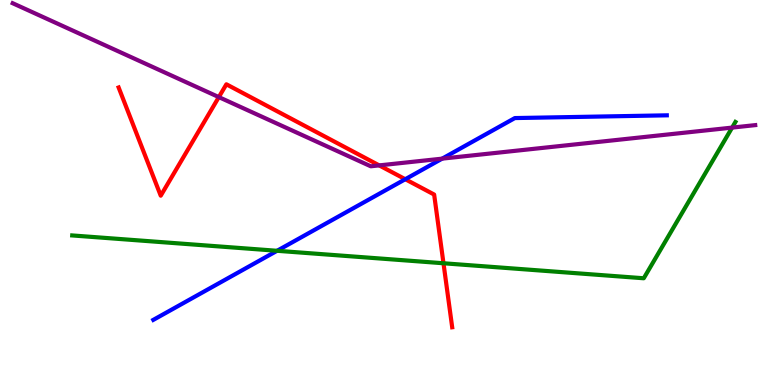[{'lines': ['blue', 'red'], 'intersections': [{'x': 5.23, 'y': 5.34}]}, {'lines': ['green', 'red'], 'intersections': [{'x': 5.72, 'y': 3.16}]}, {'lines': ['purple', 'red'], 'intersections': [{'x': 2.82, 'y': 7.48}, {'x': 4.89, 'y': 5.7}]}, {'lines': ['blue', 'green'], 'intersections': [{'x': 3.58, 'y': 3.49}]}, {'lines': ['blue', 'purple'], 'intersections': [{'x': 5.71, 'y': 5.88}]}, {'lines': ['green', 'purple'], 'intersections': [{'x': 9.45, 'y': 6.69}]}]